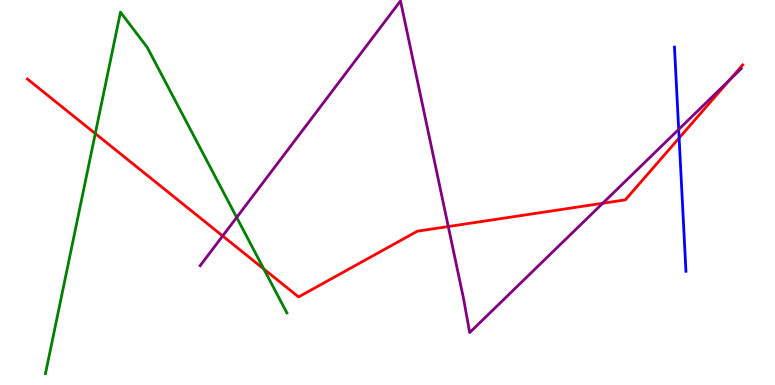[{'lines': ['blue', 'red'], 'intersections': [{'x': 8.76, 'y': 6.42}]}, {'lines': ['green', 'red'], 'intersections': [{'x': 1.23, 'y': 6.53}, {'x': 3.4, 'y': 3.01}]}, {'lines': ['purple', 'red'], 'intersections': [{'x': 2.87, 'y': 3.87}, {'x': 5.78, 'y': 4.12}, {'x': 7.78, 'y': 4.72}, {'x': 9.42, 'y': 7.93}]}, {'lines': ['blue', 'green'], 'intersections': []}, {'lines': ['blue', 'purple'], 'intersections': [{'x': 8.76, 'y': 6.64}]}, {'lines': ['green', 'purple'], 'intersections': [{'x': 3.05, 'y': 4.35}]}]